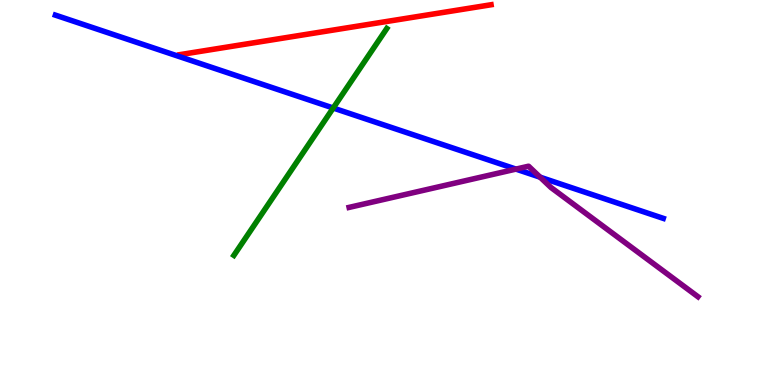[{'lines': ['blue', 'red'], 'intersections': []}, {'lines': ['green', 'red'], 'intersections': []}, {'lines': ['purple', 'red'], 'intersections': []}, {'lines': ['blue', 'green'], 'intersections': [{'x': 4.3, 'y': 7.19}]}, {'lines': ['blue', 'purple'], 'intersections': [{'x': 6.66, 'y': 5.61}, {'x': 6.97, 'y': 5.4}]}, {'lines': ['green', 'purple'], 'intersections': []}]